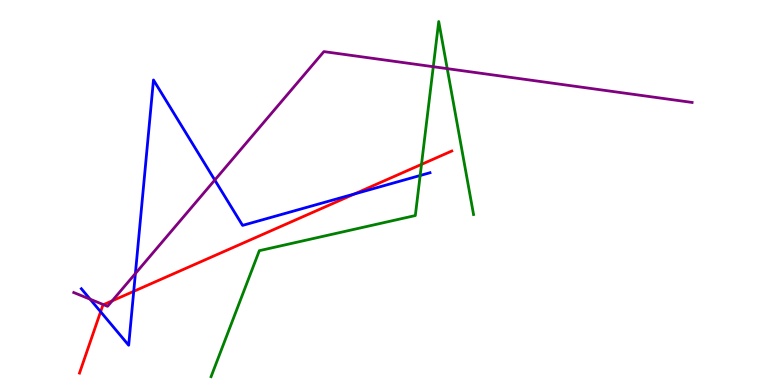[{'lines': ['blue', 'red'], 'intersections': [{'x': 1.3, 'y': 1.9}, {'x': 1.73, 'y': 2.43}, {'x': 4.57, 'y': 4.96}]}, {'lines': ['green', 'red'], 'intersections': [{'x': 5.44, 'y': 5.73}]}, {'lines': ['purple', 'red'], 'intersections': [{'x': 1.34, 'y': 2.09}, {'x': 1.45, 'y': 2.19}]}, {'lines': ['blue', 'green'], 'intersections': [{'x': 5.42, 'y': 5.44}]}, {'lines': ['blue', 'purple'], 'intersections': [{'x': 1.16, 'y': 2.23}, {'x': 1.75, 'y': 2.9}, {'x': 2.77, 'y': 5.32}]}, {'lines': ['green', 'purple'], 'intersections': [{'x': 5.59, 'y': 8.27}, {'x': 5.77, 'y': 8.22}]}]